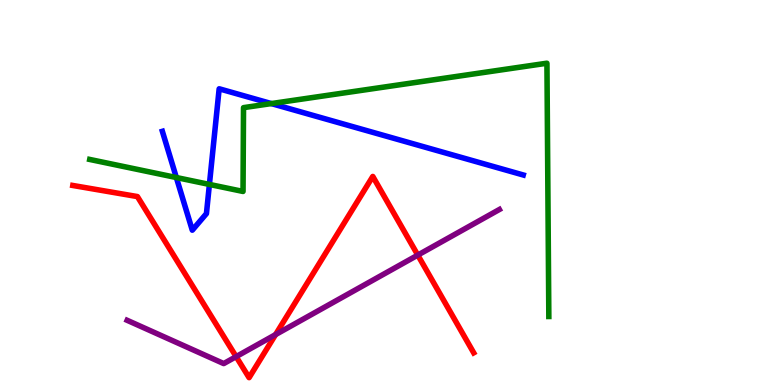[{'lines': ['blue', 'red'], 'intersections': []}, {'lines': ['green', 'red'], 'intersections': []}, {'lines': ['purple', 'red'], 'intersections': [{'x': 3.05, 'y': 0.737}, {'x': 3.56, 'y': 1.31}, {'x': 5.39, 'y': 3.37}]}, {'lines': ['blue', 'green'], 'intersections': [{'x': 2.28, 'y': 5.39}, {'x': 2.7, 'y': 5.21}, {'x': 3.5, 'y': 7.31}]}, {'lines': ['blue', 'purple'], 'intersections': []}, {'lines': ['green', 'purple'], 'intersections': []}]